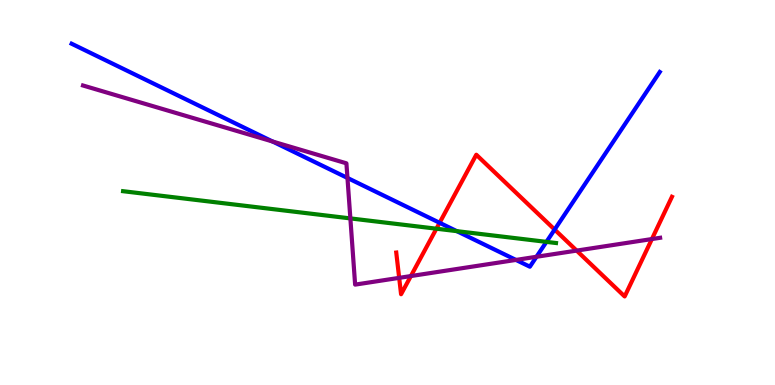[{'lines': ['blue', 'red'], 'intersections': [{'x': 5.67, 'y': 4.21}, {'x': 7.16, 'y': 4.04}]}, {'lines': ['green', 'red'], 'intersections': [{'x': 5.63, 'y': 4.06}]}, {'lines': ['purple', 'red'], 'intersections': [{'x': 5.15, 'y': 2.78}, {'x': 5.3, 'y': 2.83}, {'x': 7.44, 'y': 3.49}, {'x': 8.41, 'y': 3.79}]}, {'lines': ['blue', 'green'], 'intersections': [{'x': 5.89, 'y': 4.0}, {'x': 7.05, 'y': 3.72}]}, {'lines': ['blue', 'purple'], 'intersections': [{'x': 3.52, 'y': 6.32}, {'x': 4.48, 'y': 5.38}, {'x': 6.66, 'y': 3.25}, {'x': 6.92, 'y': 3.33}]}, {'lines': ['green', 'purple'], 'intersections': [{'x': 4.52, 'y': 4.33}]}]